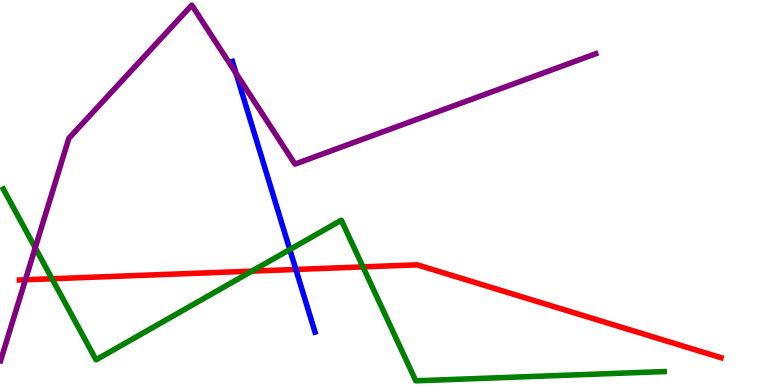[{'lines': ['blue', 'red'], 'intersections': [{'x': 3.82, 'y': 3.0}]}, {'lines': ['green', 'red'], 'intersections': [{'x': 0.671, 'y': 2.76}, {'x': 3.25, 'y': 2.96}, {'x': 4.68, 'y': 3.07}]}, {'lines': ['purple', 'red'], 'intersections': [{'x': 0.328, 'y': 2.73}]}, {'lines': ['blue', 'green'], 'intersections': [{'x': 3.74, 'y': 3.52}]}, {'lines': ['blue', 'purple'], 'intersections': [{'x': 3.05, 'y': 8.09}]}, {'lines': ['green', 'purple'], 'intersections': [{'x': 0.455, 'y': 3.56}]}]